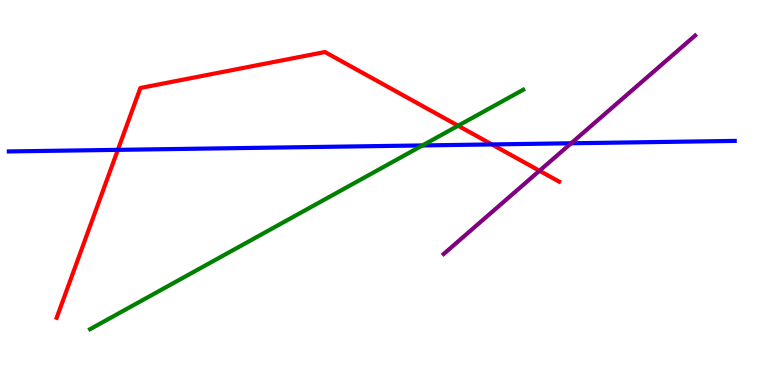[{'lines': ['blue', 'red'], 'intersections': [{'x': 1.52, 'y': 6.11}, {'x': 6.35, 'y': 6.25}]}, {'lines': ['green', 'red'], 'intersections': [{'x': 5.91, 'y': 6.73}]}, {'lines': ['purple', 'red'], 'intersections': [{'x': 6.96, 'y': 5.56}]}, {'lines': ['blue', 'green'], 'intersections': [{'x': 5.45, 'y': 6.22}]}, {'lines': ['blue', 'purple'], 'intersections': [{'x': 7.37, 'y': 6.28}]}, {'lines': ['green', 'purple'], 'intersections': []}]